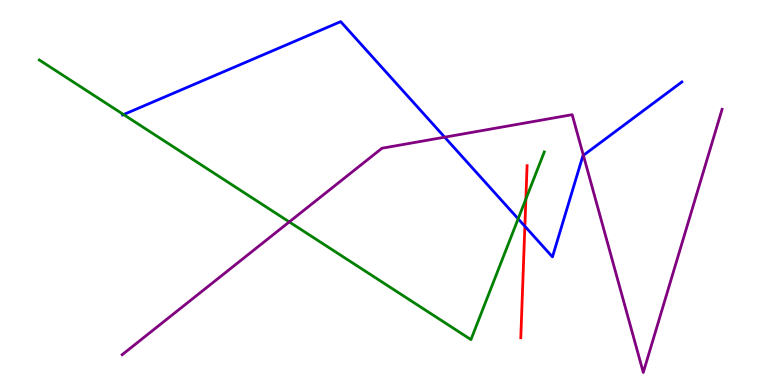[{'lines': ['blue', 'red'], 'intersections': [{'x': 6.77, 'y': 4.12}]}, {'lines': ['green', 'red'], 'intersections': [{'x': 6.79, 'y': 4.83}]}, {'lines': ['purple', 'red'], 'intersections': []}, {'lines': ['blue', 'green'], 'intersections': [{'x': 1.59, 'y': 7.02}, {'x': 6.69, 'y': 4.32}]}, {'lines': ['blue', 'purple'], 'intersections': [{'x': 5.74, 'y': 6.44}, {'x': 7.53, 'y': 5.97}]}, {'lines': ['green', 'purple'], 'intersections': [{'x': 3.73, 'y': 4.24}]}]